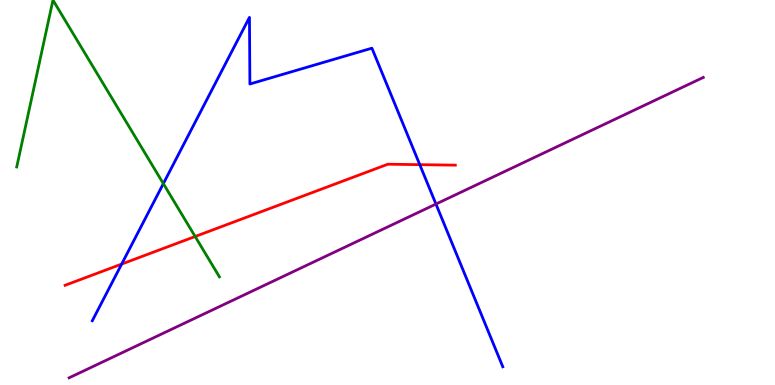[{'lines': ['blue', 'red'], 'intersections': [{'x': 1.57, 'y': 3.14}, {'x': 5.42, 'y': 5.72}]}, {'lines': ['green', 'red'], 'intersections': [{'x': 2.52, 'y': 3.86}]}, {'lines': ['purple', 'red'], 'intersections': []}, {'lines': ['blue', 'green'], 'intersections': [{'x': 2.11, 'y': 5.23}]}, {'lines': ['blue', 'purple'], 'intersections': [{'x': 5.63, 'y': 4.7}]}, {'lines': ['green', 'purple'], 'intersections': []}]